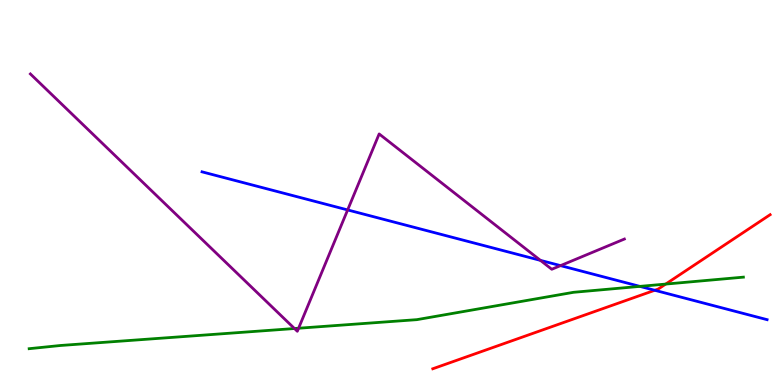[{'lines': ['blue', 'red'], 'intersections': [{'x': 8.45, 'y': 2.46}]}, {'lines': ['green', 'red'], 'intersections': [{'x': 8.59, 'y': 2.62}]}, {'lines': ['purple', 'red'], 'intersections': []}, {'lines': ['blue', 'green'], 'intersections': [{'x': 8.26, 'y': 2.56}]}, {'lines': ['blue', 'purple'], 'intersections': [{'x': 4.49, 'y': 4.55}, {'x': 6.97, 'y': 3.24}, {'x': 7.23, 'y': 3.1}]}, {'lines': ['green', 'purple'], 'intersections': [{'x': 3.8, 'y': 1.47}, {'x': 3.85, 'y': 1.47}]}]